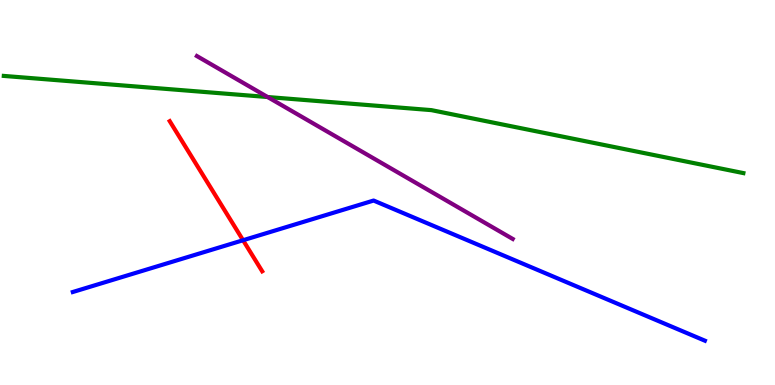[{'lines': ['blue', 'red'], 'intersections': [{'x': 3.14, 'y': 3.76}]}, {'lines': ['green', 'red'], 'intersections': []}, {'lines': ['purple', 'red'], 'intersections': []}, {'lines': ['blue', 'green'], 'intersections': []}, {'lines': ['blue', 'purple'], 'intersections': []}, {'lines': ['green', 'purple'], 'intersections': [{'x': 3.45, 'y': 7.48}]}]